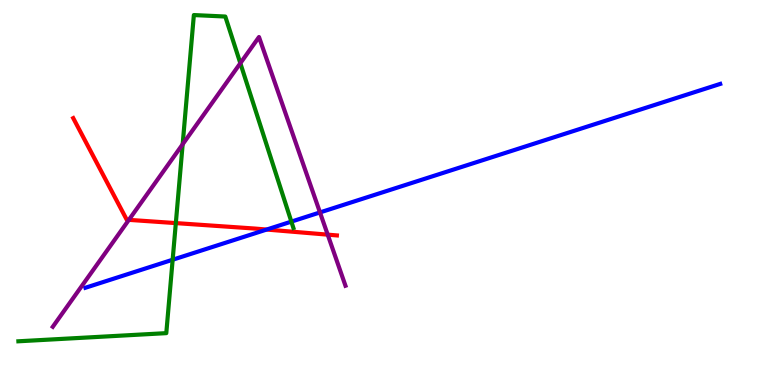[{'lines': ['blue', 'red'], 'intersections': [{'x': 3.44, 'y': 4.04}]}, {'lines': ['green', 'red'], 'intersections': [{'x': 2.27, 'y': 4.21}]}, {'lines': ['purple', 'red'], 'intersections': [{'x': 1.66, 'y': 4.29}, {'x': 4.23, 'y': 3.91}]}, {'lines': ['blue', 'green'], 'intersections': [{'x': 2.23, 'y': 3.25}, {'x': 3.76, 'y': 4.24}]}, {'lines': ['blue', 'purple'], 'intersections': [{'x': 4.13, 'y': 4.48}]}, {'lines': ['green', 'purple'], 'intersections': [{'x': 2.36, 'y': 6.25}, {'x': 3.1, 'y': 8.36}]}]